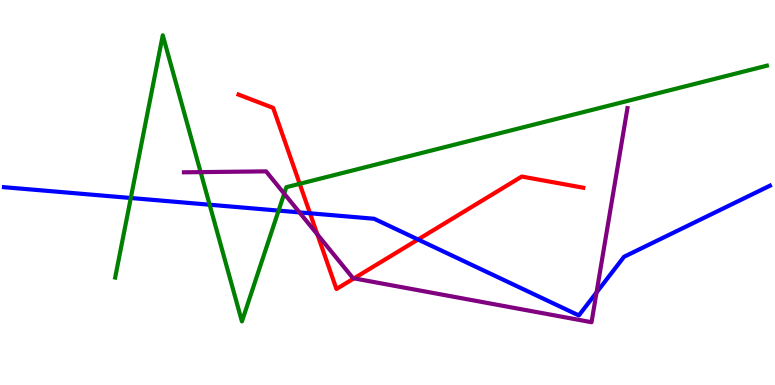[{'lines': ['blue', 'red'], 'intersections': [{'x': 4.0, 'y': 4.46}, {'x': 5.39, 'y': 3.78}]}, {'lines': ['green', 'red'], 'intersections': [{'x': 3.87, 'y': 5.23}]}, {'lines': ['purple', 'red'], 'intersections': [{'x': 4.1, 'y': 3.91}, {'x': 4.57, 'y': 2.77}]}, {'lines': ['blue', 'green'], 'intersections': [{'x': 1.69, 'y': 4.86}, {'x': 2.71, 'y': 4.68}, {'x': 3.59, 'y': 4.53}]}, {'lines': ['blue', 'purple'], 'intersections': [{'x': 3.86, 'y': 4.48}, {'x': 7.7, 'y': 2.4}]}, {'lines': ['green', 'purple'], 'intersections': [{'x': 2.59, 'y': 5.53}, {'x': 3.67, 'y': 4.97}]}]